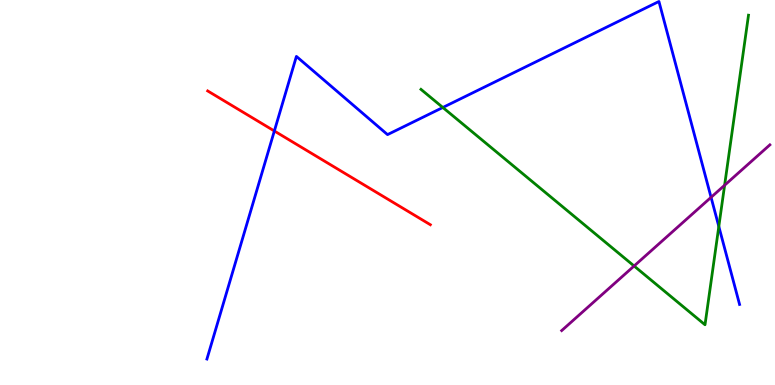[{'lines': ['blue', 'red'], 'intersections': [{'x': 3.54, 'y': 6.6}]}, {'lines': ['green', 'red'], 'intersections': []}, {'lines': ['purple', 'red'], 'intersections': []}, {'lines': ['blue', 'green'], 'intersections': [{'x': 5.71, 'y': 7.21}, {'x': 9.28, 'y': 4.12}]}, {'lines': ['blue', 'purple'], 'intersections': [{'x': 9.18, 'y': 4.87}]}, {'lines': ['green', 'purple'], 'intersections': [{'x': 8.18, 'y': 3.09}, {'x': 9.35, 'y': 5.19}]}]